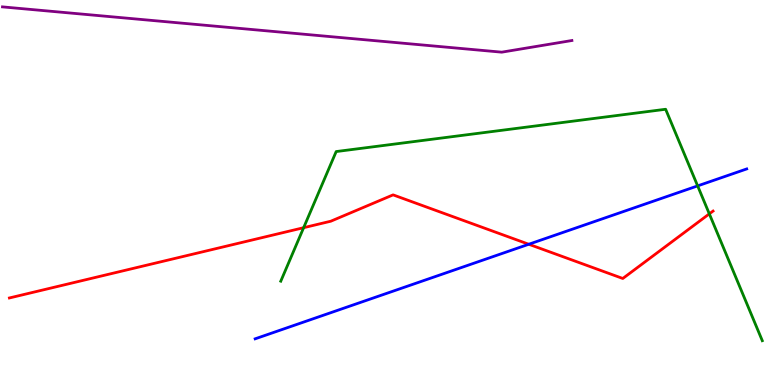[{'lines': ['blue', 'red'], 'intersections': [{'x': 6.82, 'y': 3.66}]}, {'lines': ['green', 'red'], 'intersections': [{'x': 3.92, 'y': 4.09}, {'x': 9.15, 'y': 4.45}]}, {'lines': ['purple', 'red'], 'intersections': []}, {'lines': ['blue', 'green'], 'intersections': [{'x': 9.0, 'y': 5.17}]}, {'lines': ['blue', 'purple'], 'intersections': []}, {'lines': ['green', 'purple'], 'intersections': []}]